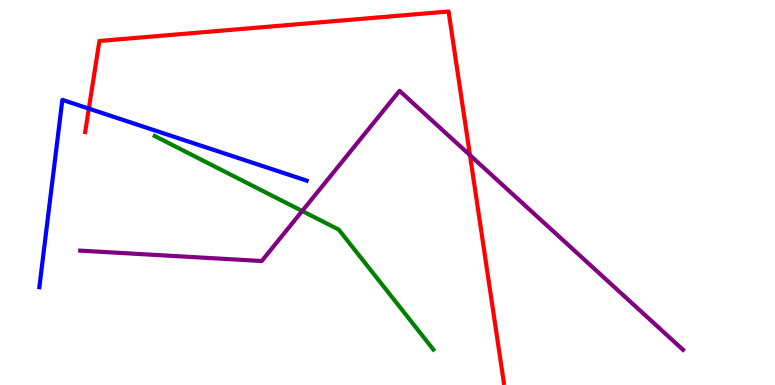[{'lines': ['blue', 'red'], 'intersections': [{'x': 1.15, 'y': 7.18}]}, {'lines': ['green', 'red'], 'intersections': []}, {'lines': ['purple', 'red'], 'intersections': [{'x': 6.06, 'y': 5.97}]}, {'lines': ['blue', 'green'], 'intersections': []}, {'lines': ['blue', 'purple'], 'intersections': []}, {'lines': ['green', 'purple'], 'intersections': [{'x': 3.9, 'y': 4.52}]}]